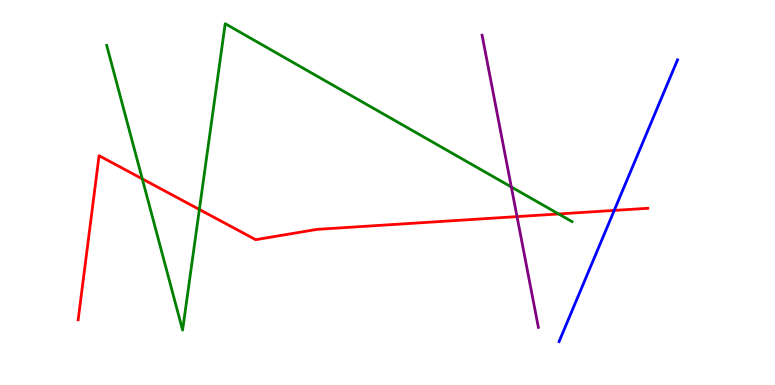[{'lines': ['blue', 'red'], 'intersections': [{'x': 7.93, 'y': 4.53}]}, {'lines': ['green', 'red'], 'intersections': [{'x': 1.84, 'y': 5.35}, {'x': 2.57, 'y': 4.56}, {'x': 7.21, 'y': 4.44}]}, {'lines': ['purple', 'red'], 'intersections': [{'x': 6.67, 'y': 4.37}]}, {'lines': ['blue', 'green'], 'intersections': []}, {'lines': ['blue', 'purple'], 'intersections': []}, {'lines': ['green', 'purple'], 'intersections': [{'x': 6.6, 'y': 5.14}]}]